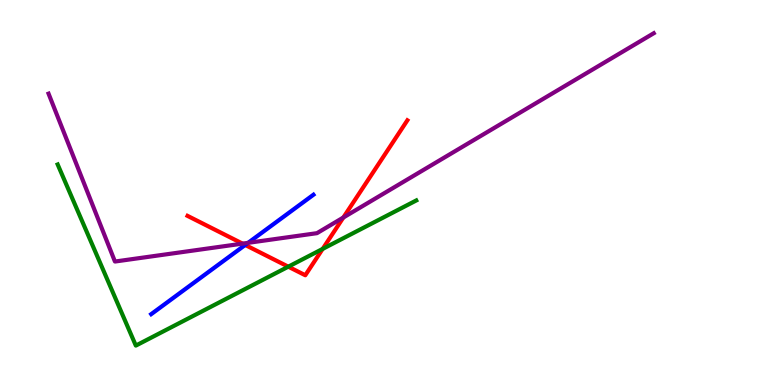[{'lines': ['blue', 'red'], 'intersections': [{'x': 3.16, 'y': 3.64}]}, {'lines': ['green', 'red'], 'intersections': [{'x': 3.72, 'y': 3.07}, {'x': 4.16, 'y': 3.53}]}, {'lines': ['purple', 'red'], 'intersections': [{'x': 3.13, 'y': 3.67}, {'x': 4.43, 'y': 4.35}]}, {'lines': ['blue', 'green'], 'intersections': []}, {'lines': ['blue', 'purple'], 'intersections': [{'x': 3.2, 'y': 3.69}]}, {'lines': ['green', 'purple'], 'intersections': []}]